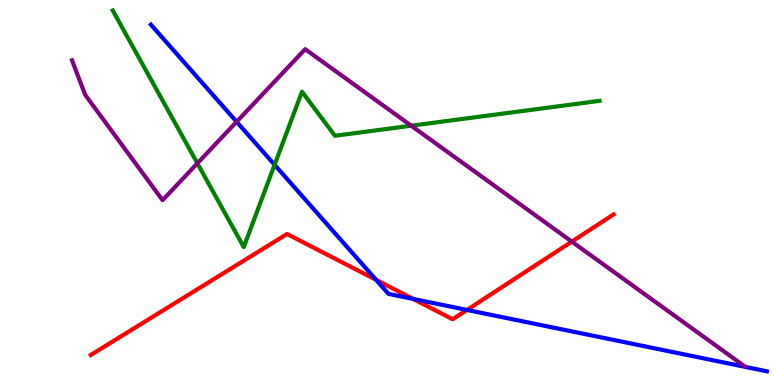[{'lines': ['blue', 'red'], 'intersections': [{'x': 4.85, 'y': 2.73}, {'x': 5.33, 'y': 2.24}, {'x': 6.03, 'y': 1.95}]}, {'lines': ['green', 'red'], 'intersections': []}, {'lines': ['purple', 'red'], 'intersections': [{'x': 7.38, 'y': 3.72}]}, {'lines': ['blue', 'green'], 'intersections': [{'x': 3.54, 'y': 5.72}]}, {'lines': ['blue', 'purple'], 'intersections': [{'x': 3.05, 'y': 6.84}]}, {'lines': ['green', 'purple'], 'intersections': [{'x': 2.55, 'y': 5.76}, {'x': 5.31, 'y': 6.73}]}]